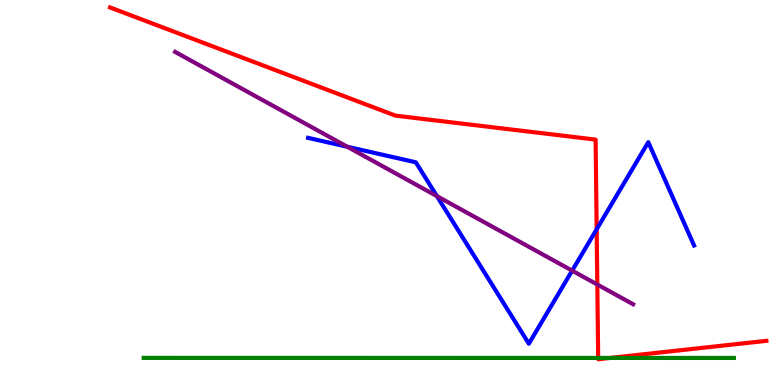[{'lines': ['blue', 'red'], 'intersections': [{'x': 7.7, 'y': 4.04}]}, {'lines': ['green', 'red'], 'intersections': [{'x': 7.72, 'y': 0.703}, {'x': 7.87, 'y': 0.703}]}, {'lines': ['purple', 'red'], 'intersections': [{'x': 7.71, 'y': 2.61}]}, {'lines': ['blue', 'green'], 'intersections': []}, {'lines': ['blue', 'purple'], 'intersections': [{'x': 4.48, 'y': 6.19}, {'x': 5.64, 'y': 4.91}, {'x': 7.38, 'y': 2.97}]}, {'lines': ['green', 'purple'], 'intersections': []}]